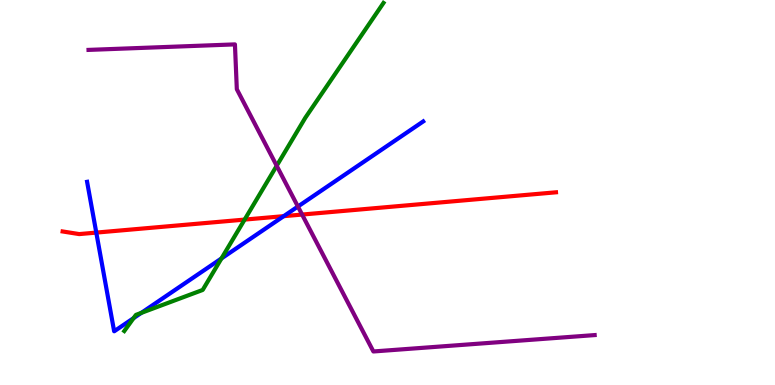[{'lines': ['blue', 'red'], 'intersections': [{'x': 1.24, 'y': 3.96}, {'x': 3.66, 'y': 4.39}]}, {'lines': ['green', 'red'], 'intersections': [{'x': 3.16, 'y': 4.3}]}, {'lines': ['purple', 'red'], 'intersections': [{'x': 3.9, 'y': 4.43}]}, {'lines': ['blue', 'green'], 'intersections': [{'x': 1.72, 'y': 1.74}, {'x': 1.82, 'y': 1.87}, {'x': 2.86, 'y': 3.29}]}, {'lines': ['blue', 'purple'], 'intersections': [{'x': 3.84, 'y': 4.64}]}, {'lines': ['green', 'purple'], 'intersections': [{'x': 3.57, 'y': 5.69}]}]